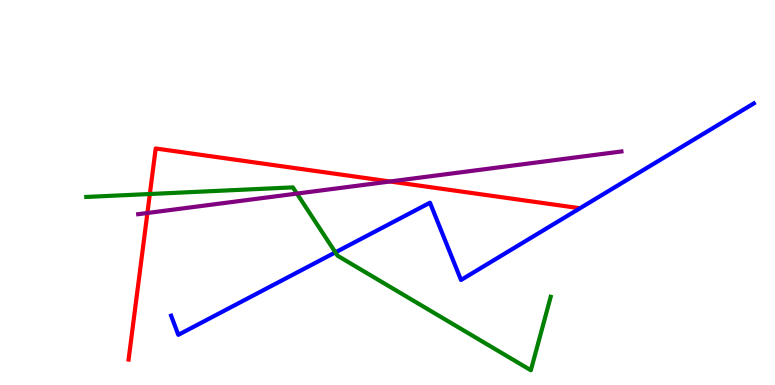[{'lines': ['blue', 'red'], 'intersections': []}, {'lines': ['green', 'red'], 'intersections': [{'x': 1.93, 'y': 4.96}]}, {'lines': ['purple', 'red'], 'intersections': [{'x': 1.9, 'y': 4.47}, {'x': 5.03, 'y': 5.29}]}, {'lines': ['blue', 'green'], 'intersections': [{'x': 4.33, 'y': 3.45}]}, {'lines': ['blue', 'purple'], 'intersections': []}, {'lines': ['green', 'purple'], 'intersections': [{'x': 3.83, 'y': 4.97}]}]